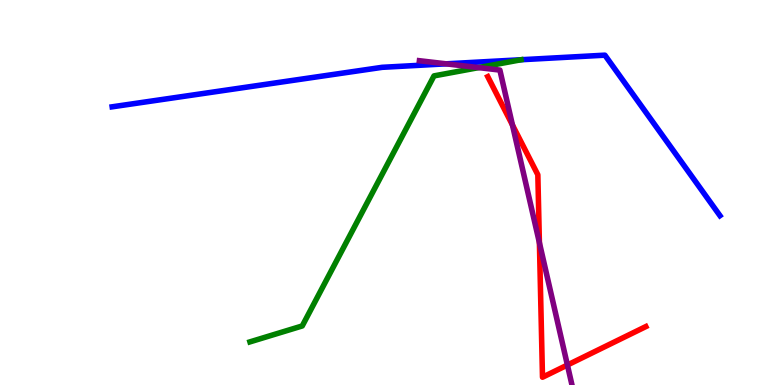[{'lines': ['blue', 'red'], 'intersections': []}, {'lines': ['green', 'red'], 'intersections': []}, {'lines': ['purple', 'red'], 'intersections': [{'x': 6.61, 'y': 6.75}, {'x': 6.96, 'y': 3.7}, {'x': 7.32, 'y': 0.519}]}, {'lines': ['blue', 'green'], 'intersections': []}, {'lines': ['blue', 'purple'], 'intersections': [{'x': 5.76, 'y': 8.34}]}, {'lines': ['green', 'purple'], 'intersections': [{'x': 6.18, 'y': 8.24}]}]